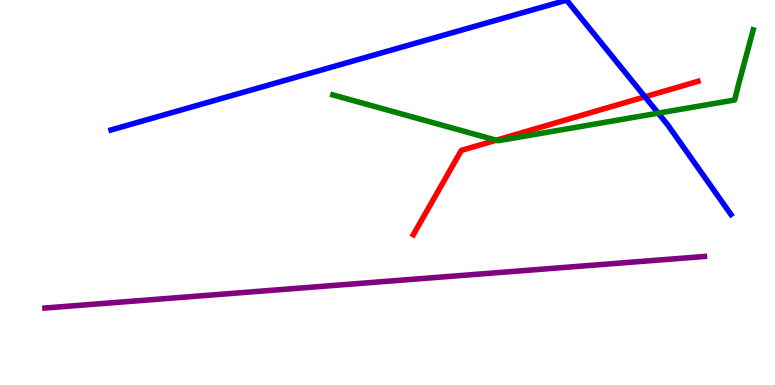[{'lines': ['blue', 'red'], 'intersections': [{'x': 8.32, 'y': 7.49}]}, {'lines': ['green', 'red'], 'intersections': [{'x': 6.4, 'y': 6.36}]}, {'lines': ['purple', 'red'], 'intersections': []}, {'lines': ['blue', 'green'], 'intersections': [{'x': 8.49, 'y': 7.06}]}, {'lines': ['blue', 'purple'], 'intersections': []}, {'lines': ['green', 'purple'], 'intersections': []}]